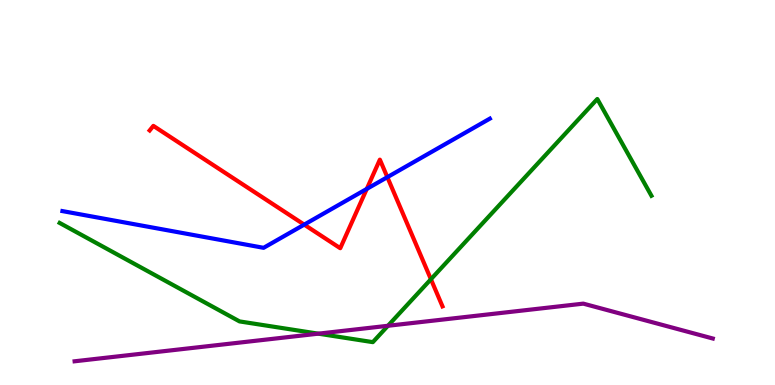[{'lines': ['blue', 'red'], 'intersections': [{'x': 3.93, 'y': 4.17}, {'x': 4.73, 'y': 5.09}, {'x': 5.0, 'y': 5.4}]}, {'lines': ['green', 'red'], 'intersections': [{'x': 5.56, 'y': 2.75}]}, {'lines': ['purple', 'red'], 'intersections': []}, {'lines': ['blue', 'green'], 'intersections': []}, {'lines': ['blue', 'purple'], 'intersections': []}, {'lines': ['green', 'purple'], 'intersections': [{'x': 4.11, 'y': 1.33}, {'x': 5.01, 'y': 1.54}]}]